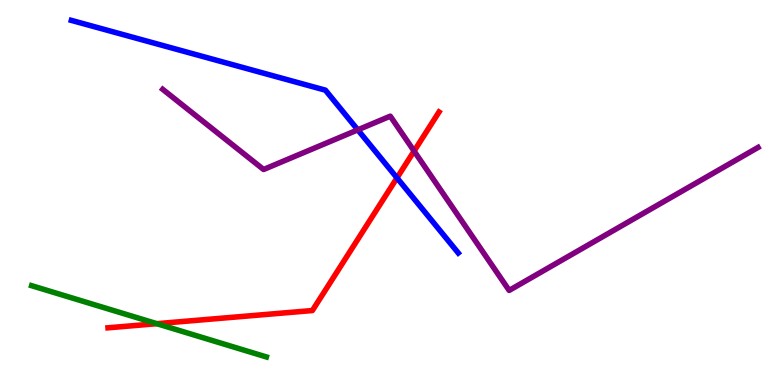[{'lines': ['blue', 'red'], 'intersections': [{'x': 5.12, 'y': 5.38}]}, {'lines': ['green', 'red'], 'intersections': [{'x': 2.02, 'y': 1.59}]}, {'lines': ['purple', 'red'], 'intersections': [{'x': 5.34, 'y': 6.08}]}, {'lines': ['blue', 'green'], 'intersections': []}, {'lines': ['blue', 'purple'], 'intersections': [{'x': 4.62, 'y': 6.63}]}, {'lines': ['green', 'purple'], 'intersections': []}]